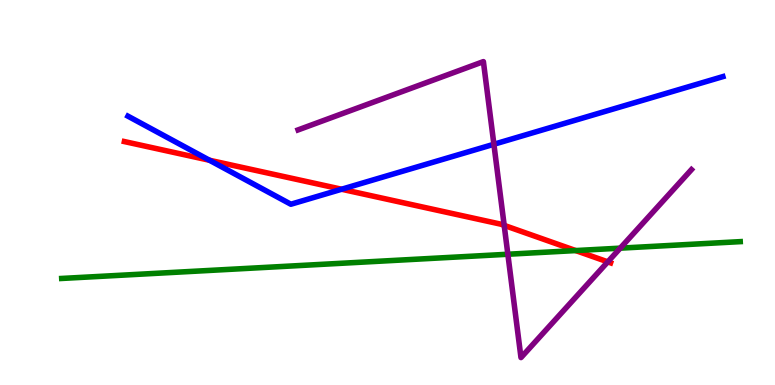[{'lines': ['blue', 'red'], 'intersections': [{'x': 2.7, 'y': 5.84}, {'x': 4.41, 'y': 5.08}]}, {'lines': ['green', 'red'], 'intersections': [{'x': 7.43, 'y': 3.49}]}, {'lines': ['purple', 'red'], 'intersections': [{'x': 6.51, 'y': 4.15}, {'x': 7.84, 'y': 3.2}]}, {'lines': ['blue', 'green'], 'intersections': []}, {'lines': ['blue', 'purple'], 'intersections': [{'x': 6.37, 'y': 6.25}]}, {'lines': ['green', 'purple'], 'intersections': [{'x': 6.55, 'y': 3.4}, {'x': 8.0, 'y': 3.55}]}]